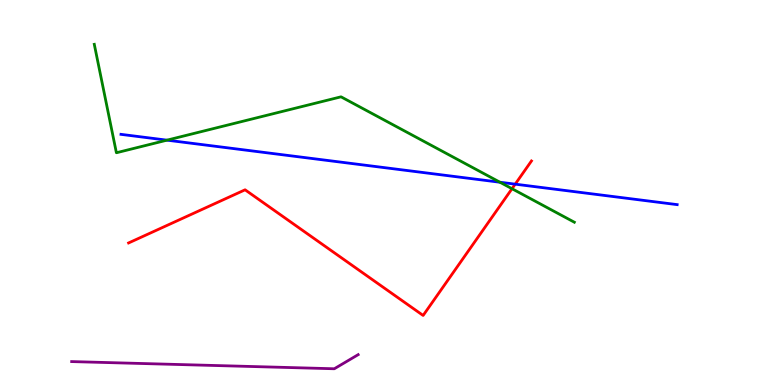[{'lines': ['blue', 'red'], 'intersections': [{'x': 6.65, 'y': 5.22}]}, {'lines': ['green', 'red'], 'intersections': [{'x': 6.61, 'y': 5.1}]}, {'lines': ['purple', 'red'], 'intersections': []}, {'lines': ['blue', 'green'], 'intersections': [{'x': 2.15, 'y': 6.36}, {'x': 6.45, 'y': 5.27}]}, {'lines': ['blue', 'purple'], 'intersections': []}, {'lines': ['green', 'purple'], 'intersections': []}]